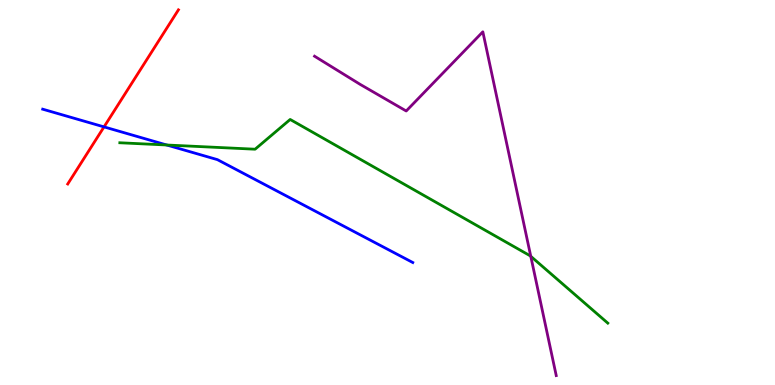[{'lines': ['blue', 'red'], 'intersections': [{'x': 1.34, 'y': 6.7}]}, {'lines': ['green', 'red'], 'intersections': []}, {'lines': ['purple', 'red'], 'intersections': []}, {'lines': ['blue', 'green'], 'intersections': [{'x': 2.15, 'y': 6.23}]}, {'lines': ['blue', 'purple'], 'intersections': []}, {'lines': ['green', 'purple'], 'intersections': [{'x': 6.85, 'y': 3.34}]}]